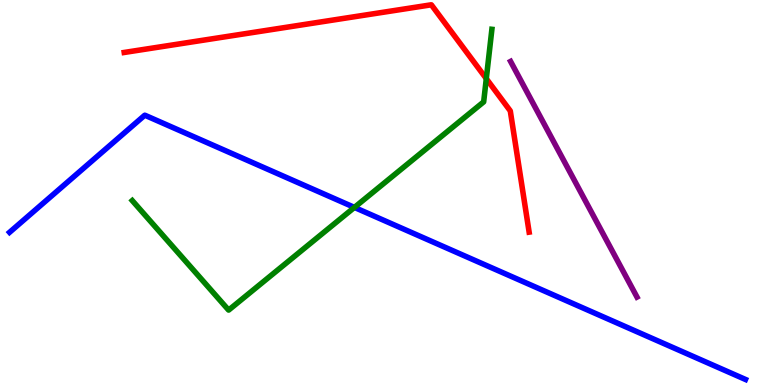[{'lines': ['blue', 'red'], 'intersections': []}, {'lines': ['green', 'red'], 'intersections': [{'x': 6.27, 'y': 7.96}]}, {'lines': ['purple', 'red'], 'intersections': []}, {'lines': ['blue', 'green'], 'intersections': [{'x': 4.57, 'y': 4.61}]}, {'lines': ['blue', 'purple'], 'intersections': []}, {'lines': ['green', 'purple'], 'intersections': []}]